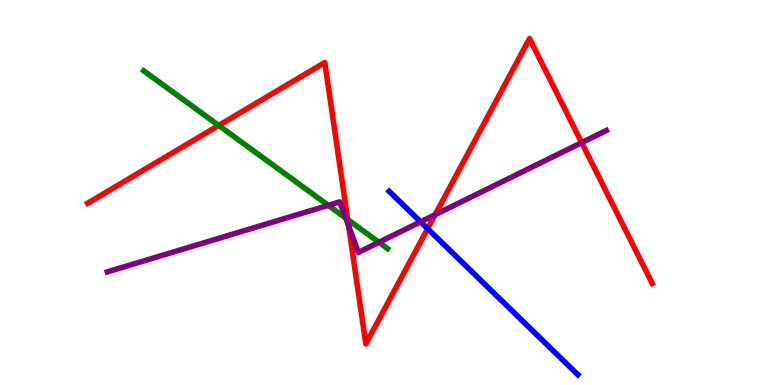[{'lines': ['blue', 'red'], 'intersections': [{'x': 5.52, 'y': 4.06}]}, {'lines': ['green', 'red'], 'intersections': [{'x': 2.82, 'y': 6.74}, {'x': 4.49, 'y': 4.3}]}, {'lines': ['purple', 'red'], 'intersections': [{'x': 4.5, 'y': 4.14}, {'x': 5.61, 'y': 4.42}, {'x': 7.51, 'y': 6.29}]}, {'lines': ['blue', 'green'], 'intersections': []}, {'lines': ['blue', 'purple'], 'intersections': [{'x': 5.43, 'y': 4.24}]}, {'lines': ['green', 'purple'], 'intersections': [{'x': 4.24, 'y': 4.67}, {'x': 4.46, 'y': 4.34}, {'x': 4.89, 'y': 3.71}]}]